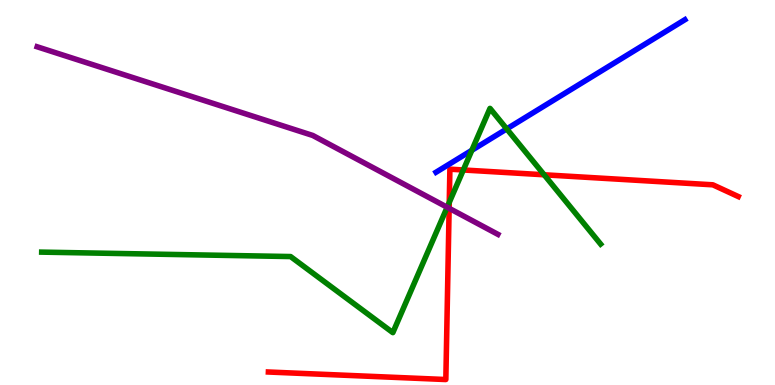[{'lines': ['blue', 'red'], 'intersections': []}, {'lines': ['green', 'red'], 'intersections': [{'x': 5.8, 'y': 4.74}, {'x': 5.98, 'y': 5.58}, {'x': 7.02, 'y': 5.46}]}, {'lines': ['purple', 'red'], 'intersections': [{'x': 5.8, 'y': 4.59}]}, {'lines': ['blue', 'green'], 'intersections': [{'x': 6.09, 'y': 6.1}, {'x': 6.54, 'y': 6.65}]}, {'lines': ['blue', 'purple'], 'intersections': []}, {'lines': ['green', 'purple'], 'intersections': [{'x': 5.77, 'y': 4.62}]}]